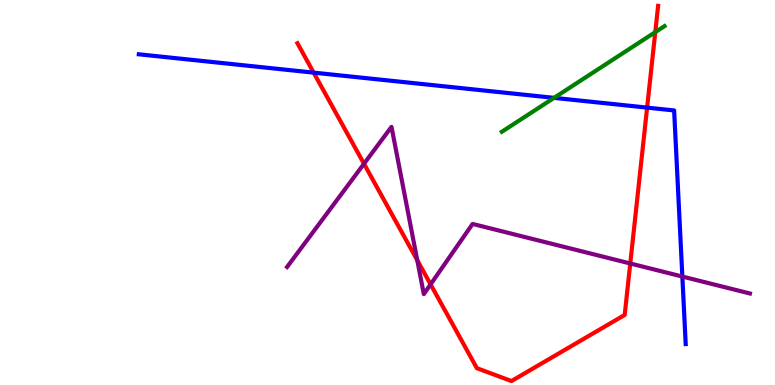[{'lines': ['blue', 'red'], 'intersections': [{'x': 4.05, 'y': 8.11}, {'x': 8.35, 'y': 7.2}]}, {'lines': ['green', 'red'], 'intersections': [{'x': 8.46, 'y': 9.17}]}, {'lines': ['purple', 'red'], 'intersections': [{'x': 4.7, 'y': 5.75}, {'x': 5.38, 'y': 3.24}, {'x': 5.56, 'y': 2.61}, {'x': 8.13, 'y': 3.16}]}, {'lines': ['blue', 'green'], 'intersections': [{'x': 7.15, 'y': 7.46}]}, {'lines': ['blue', 'purple'], 'intersections': [{'x': 8.8, 'y': 2.82}]}, {'lines': ['green', 'purple'], 'intersections': []}]